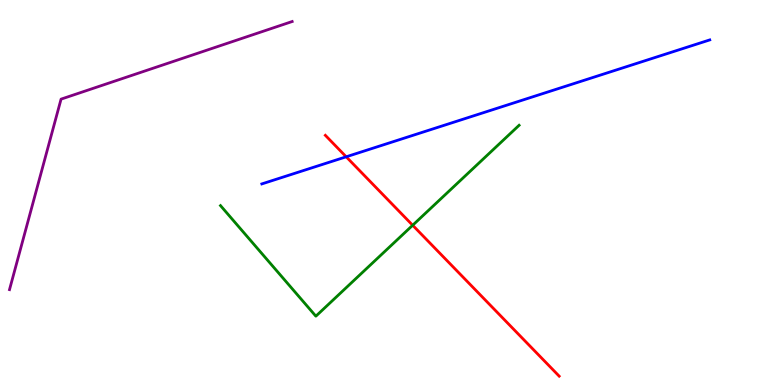[{'lines': ['blue', 'red'], 'intersections': [{'x': 4.47, 'y': 5.93}]}, {'lines': ['green', 'red'], 'intersections': [{'x': 5.32, 'y': 4.15}]}, {'lines': ['purple', 'red'], 'intersections': []}, {'lines': ['blue', 'green'], 'intersections': []}, {'lines': ['blue', 'purple'], 'intersections': []}, {'lines': ['green', 'purple'], 'intersections': []}]